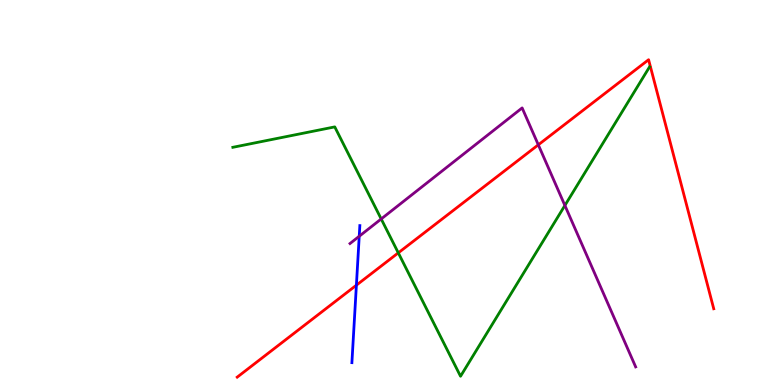[{'lines': ['blue', 'red'], 'intersections': [{'x': 4.6, 'y': 2.59}]}, {'lines': ['green', 'red'], 'intersections': [{'x': 5.14, 'y': 3.43}]}, {'lines': ['purple', 'red'], 'intersections': [{'x': 6.95, 'y': 6.24}]}, {'lines': ['blue', 'green'], 'intersections': []}, {'lines': ['blue', 'purple'], 'intersections': [{'x': 4.64, 'y': 3.86}]}, {'lines': ['green', 'purple'], 'intersections': [{'x': 4.92, 'y': 4.31}, {'x': 7.29, 'y': 4.66}]}]